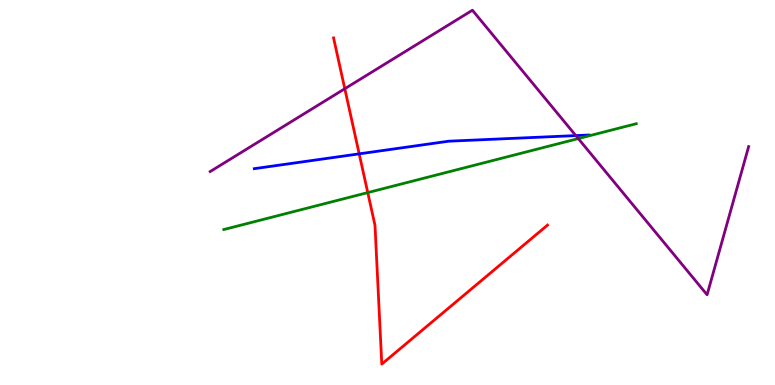[{'lines': ['blue', 'red'], 'intersections': [{'x': 4.63, 'y': 6.0}]}, {'lines': ['green', 'red'], 'intersections': [{'x': 4.75, 'y': 5.0}]}, {'lines': ['purple', 'red'], 'intersections': [{'x': 4.45, 'y': 7.7}]}, {'lines': ['blue', 'green'], 'intersections': []}, {'lines': ['blue', 'purple'], 'intersections': [{'x': 7.43, 'y': 6.48}]}, {'lines': ['green', 'purple'], 'intersections': [{'x': 7.46, 'y': 6.4}]}]